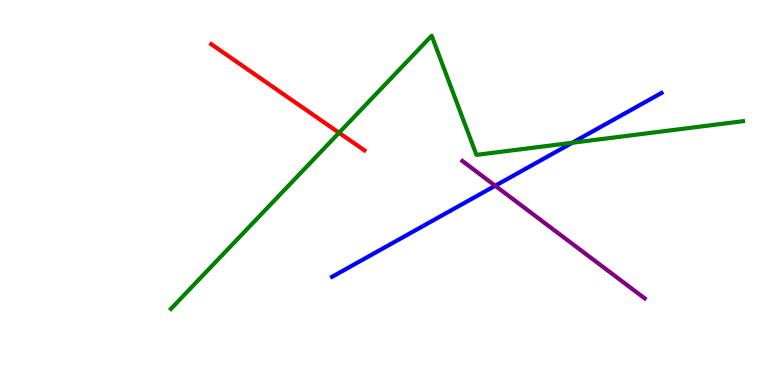[{'lines': ['blue', 'red'], 'intersections': []}, {'lines': ['green', 'red'], 'intersections': [{'x': 4.37, 'y': 6.55}]}, {'lines': ['purple', 'red'], 'intersections': []}, {'lines': ['blue', 'green'], 'intersections': [{'x': 7.38, 'y': 6.29}]}, {'lines': ['blue', 'purple'], 'intersections': [{'x': 6.39, 'y': 5.18}]}, {'lines': ['green', 'purple'], 'intersections': []}]